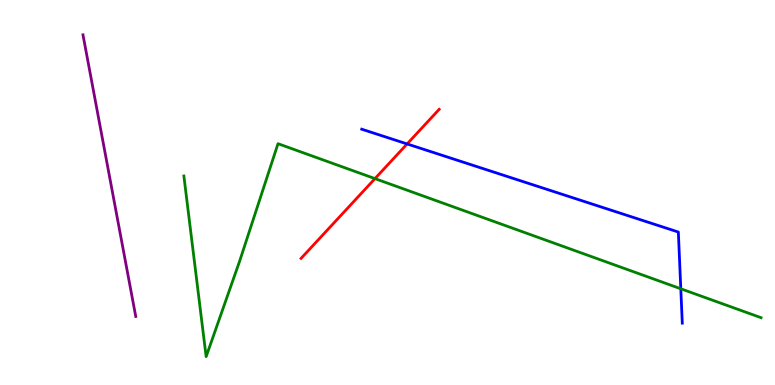[{'lines': ['blue', 'red'], 'intersections': [{'x': 5.25, 'y': 6.26}]}, {'lines': ['green', 'red'], 'intersections': [{'x': 4.84, 'y': 5.36}]}, {'lines': ['purple', 'red'], 'intersections': []}, {'lines': ['blue', 'green'], 'intersections': [{'x': 8.78, 'y': 2.5}]}, {'lines': ['blue', 'purple'], 'intersections': []}, {'lines': ['green', 'purple'], 'intersections': []}]